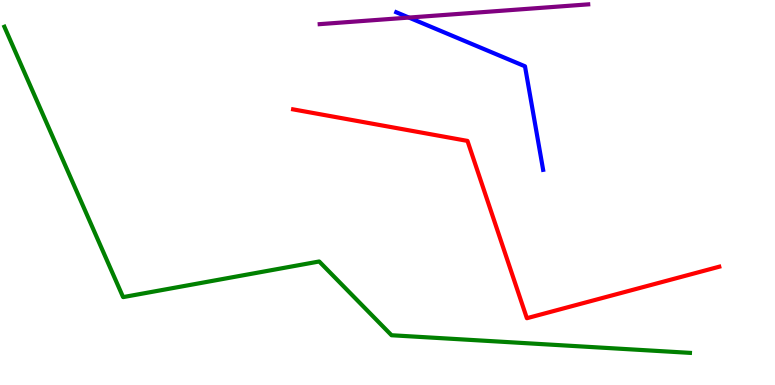[{'lines': ['blue', 'red'], 'intersections': []}, {'lines': ['green', 'red'], 'intersections': []}, {'lines': ['purple', 'red'], 'intersections': []}, {'lines': ['blue', 'green'], 'intersections': []}, {'lines': ['blue', 'purple'], 'intersections': [{'x': 5.28, 'y': 9.54}]}, {'lines': ['green', 'purple'], 'intersections': []}]